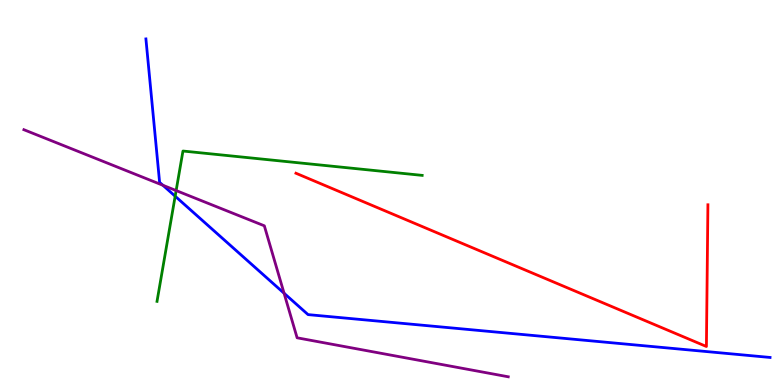[{'lines': ['blue', 'red'], 'intersections': []}, {'lines': ['green', 'red'], 'intersections': []}, {'lines': ['purple', 'red'], 'intersections': []}, {'lines': ['blue', 'green'], 'intersections': [{'x': 2.26, 'y': 4.9}]}, {'lines': ['blue', 'purple'], 'intersections': [{'x': 2.1, 'y': 5.19}, {'x': 3.67, 'y': 2.38}]}, {'lines': ['green', 'purple'], 'intersections': [{'x': 2.27, 'y': 5.05}]}]